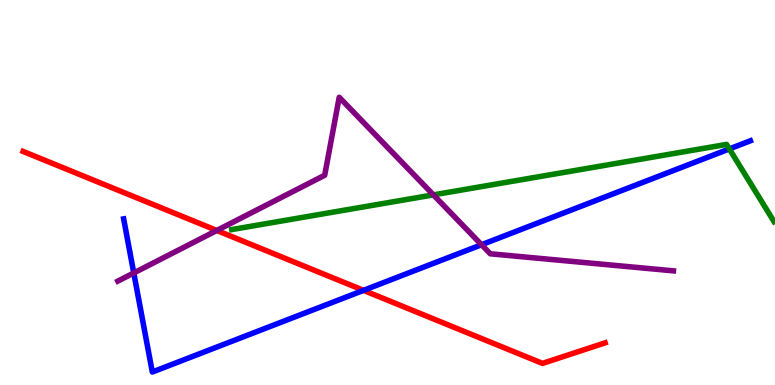[{'lines': ['blue', 'red'], 'intersections': [{'x': 4.69, 'y': 2.46}]}, {'lines': ['green', 'red'], 'intersections': []}, {'lines': ['purple', 'red'], 'intersections': [{'x': 2.8, 'y': 4.01}]}, {'lines': ['blue', 'green'], 'intersections': [{'x': 9.41, 'y': 6.13}]}, {'lines': ['blue', 'purple'], 'intersections': [{'x': 1.73, 'y': 2.91}, {'x': 6.21, 'y': 3.64}]}, {'lines': ['green', 'purple'], 'intersections': [{'x': 5.59, 'y': 4.94}]}]